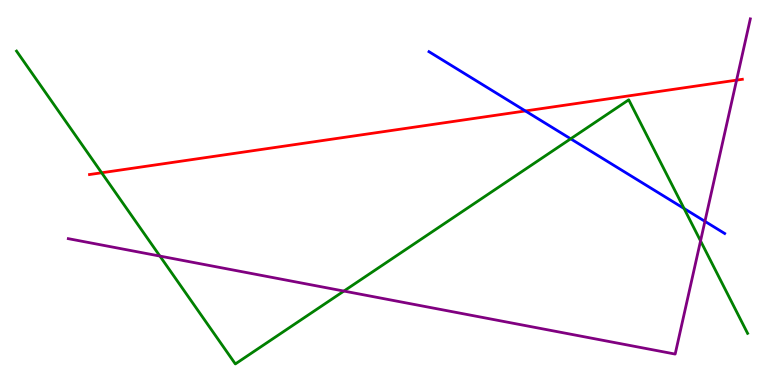[{'lines': ['blue', 'red'], 'intersections': [{'x': 6.78, 'y': 7.12}]}, {'lines': ['green', 'red'], 'intersections': [{'x': 1.31, 'y': 5.51}]}, {'lines': ['purple', 'red'], 'intersections': [{'x': 9.5, 'y': 7.92}]}, {'lines': ['blue', 'green'], 'intersections': [{'x': 7.36, 'y': 6.39}, {'x': 8.83, 'y': 4.58}]}, {'lines': ['blue', 'purple'], 'intersections': [{'x': 9.1, 'y': 4.25}]}, {'lines': ['green', 'purple'], 'intersections': [{'x': 2.06, 'y': 3.35}, {'x': 4.44, 'y': 2.44}, {'x': 9.04, 'y': 3.74}]}]